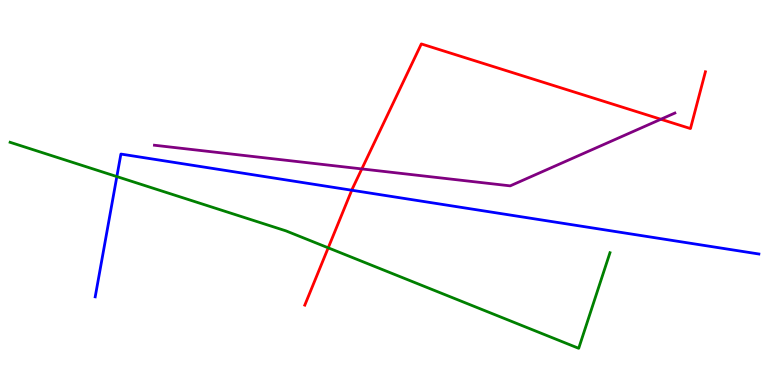[{'lines': ['blue', 'red'], 'intersections': [{'x': 4.54, 'y': 5.06}]}, {'lines': ['green', 'red'], 'intersections': [{'x': 4.24, 'y': 3.56}]}, {'lines': ['purple', 'red'], 'intersections': [{'x': 4.67, 'y': 5.61}, {'x': 8.53, 'y': 6.9}]}, {'lines': ['blue', 'green'], 'intersections': [{'x': 1.51, 'y': 5.41}]}, {'lines': ['blue', 'purple'], 'intersections': []}, {'lines': ['green', 'purple'], 'intersections': []}]